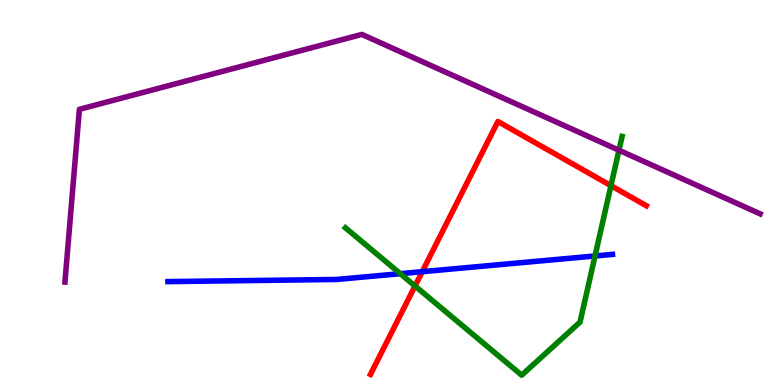[{'lines': ['blue', 'red'], 'intersections': [{'x': 5.45, 'y': 2.94}]}, {'lines': ['green', 'red'], 'intersections': [{'x': 5.36, 'y': 2.57}, {'x': 7.88, 'y': 5.18}]}, {'lines': ['purple', 'red'], 'intersections': []}, {'lines': ['blue', 'green'], 'intersections': [{'x': 5.17, 'y': 2.89}, {'x': 7.68, 'y': 3.35}]}, {'lines': ['blue', 'purple'], 'intersections': []}, {'lines': ['green', 'purple'], 'intersections': [{'x': 7.99, 'y': 6.1}]}]